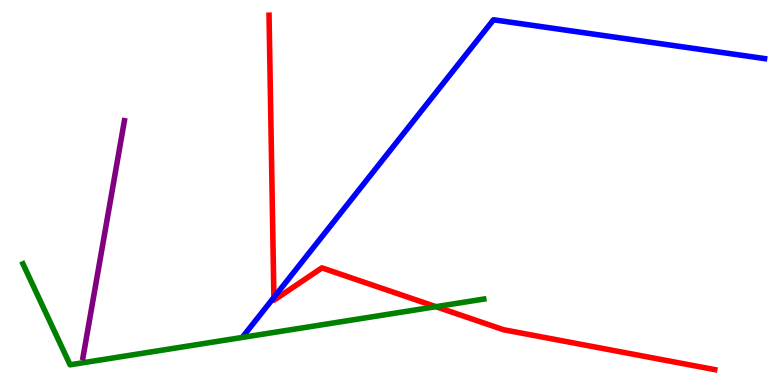[{'lines': ['blue', 'red'], 'intersections': [{'x': 3.53, 'y': 2.28}]}, {'lines': ['green', 'red'], 'intersections': [{'x': 5.62, 'y': 2.03}]}, {'lines': ['purple', 'red'], 'intersections': []}, {'lines': ['blue', 'green'], 'intersections': []}, {'lines': ['blue', 'purple'], 'intersections': []}, {'lines': ['green', 'purple'], 'intersections': []}]